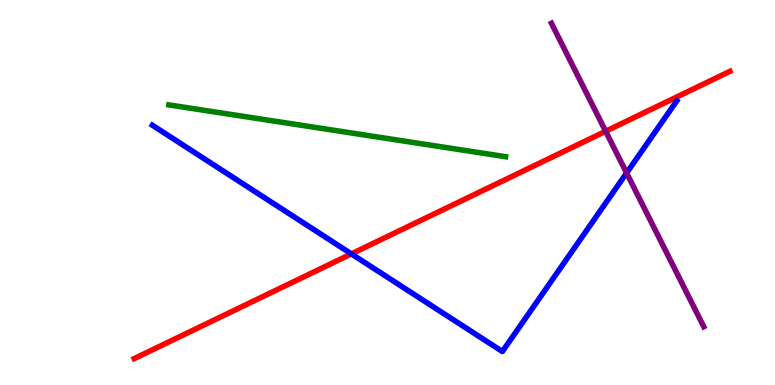[{'lines': ['blue', 'red'], 'intersections': [{'x': 4.53, 'y': 3.41}]}, {'lines': ['green', 'red'], 'intersections': []}, {'lines': ['purple', 'red'], 'intersections': [{'x': 7.81, 'y': 6.59}]}, {'lines': ['blue', 'green'], 'intersections': []}, {'lines': ['blue', 'purple'], 'intersections': [{'x': 8.09, 'y': 5.51}]}, {'lines': ['green', 'purple'], 'intersections': []}]